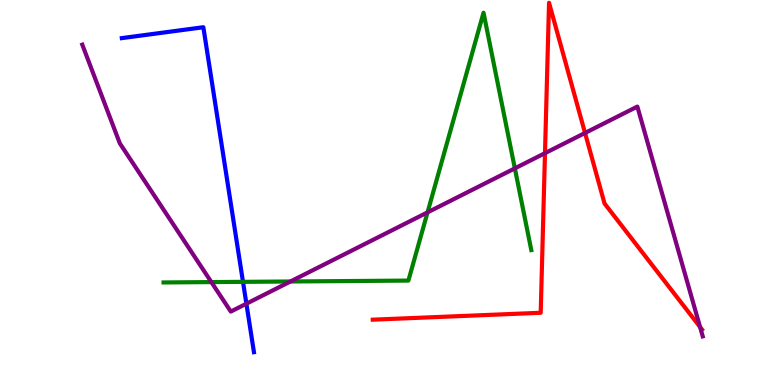[{'lines': ['blue', 'red'], 'intersections': []}, {'lines': ['green', 'red'], 'intersections': []}, {'lines': ['purple', 'red'], 'intersections': [{'x': 7.03, 'y': 6.02}, {'x': 7.55, 'y': 6.55}, {'x': 9.03, 'y': 1.51}]}, {'lines': ['blue', 'green'], 'intersections': [{'x': 3.14, 'y': 2.68}]}, {'lines': ['blue', 'purple'], 'intersections': [{'x': 3.18, 'y': 2.11}]}, {'lines': ['green', 'purple'], 'intersections': [{'x': 2.73, 'y': 2.67}, {'x': 3.75, 'y': 2.69}, {'x': 5.52, 'y': 4.48}, {'x': 6.64, 'y': 5.63}]}]